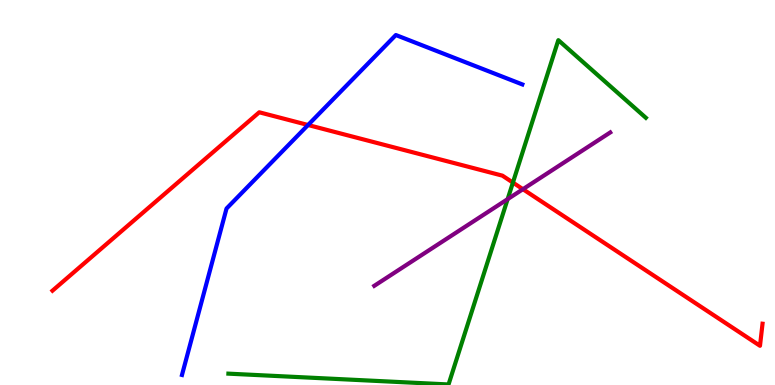[{'lines': ['blue', 'red'], 'intersections': [{'x': 3.97, 'y': 6.75}]}, {'lines': ['green', 'red'], 'intersections': [{'x': 6.62, 'y': 5.26}]}, {'lines': ['purple', 'red'], 'intersections': [{'x': 6.75, 'y': 5.09}]}, {'lines': ['blue', 'green'], 'intersections': []}, {'lines': ['blue', 'purple'], 'intersections': []}, {'lines': ['green', 'purple'], 'intersections': [{'x': 6.55, 'y': 4.83}]}]